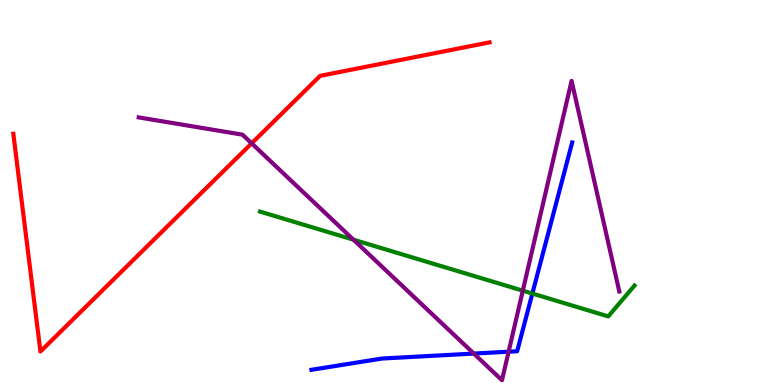[{'lines': ['blue', 'red'], 'intersections': []}, {'lines': ['green', 'red'], 'intersections': []}, {'lines': ['purple', 'red'], 'intersections': [{'x': 3.25, 'y': 6.28}]}, {'lines': ['blue', 'green'], 'intersections': [{'x': 6.87, 'y': 2.38}]}, {'lines': ['blue', 'purple'], 'intersections': [{'x': 6.11, 'y': 0.816}, {'x': 6.56, 'y': 0.865}]}, {'lines': ['green', 'purple'], 'intersections': [{'x': 4.56, 'y': 3.77}, {'x': 6.75, 'y': 2.45}]}]